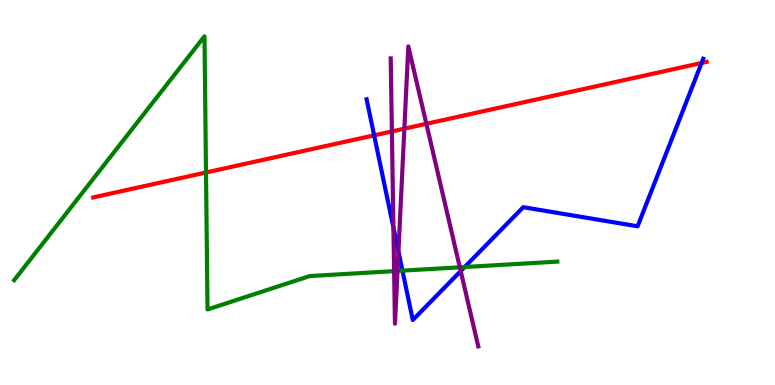[{'lines': ['blue', 'red'], 'intersections': [{'x': 4.83, 'y': 6.48}, {'x': 9.05, 'y': 8.36}]}, {'lines': ['green', 'red'], 'intersections': [{'x': 2.66, 'y': 5.52}]}, {'lines': ['purple', 'red'], 'intersections': [{'x': 5.06, 'y': 6.59}, {'x': 5.22, 'y': 6.66}, {'x': 5.5, 'y': 6.78}]}, {'lines': ['blue', 'green'], 'intersections': [{'x': 5.19, 'y': 2.97}, {'x': 6.0, 'y': 3.06}]}, {'lines': ['blue', 'purple'], 'intersections': [{'x': 5.08, 'y': 4.09}, {'x': 5.14, 'y': 3.47}, {'x': 5.94, 'y': 2.96}]}, {'lines': ['green', 'purple'], 'intersections': [{'x': 5.09, 'y': 2.96}, {'x': 5.13, 'y': 2.96}, {'x': 5.93, 'y': 3.06}]}]